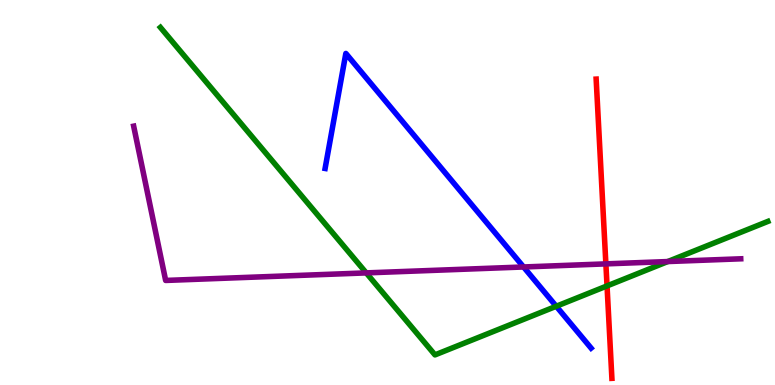[{'lines': ['blue', 'red'], 'intersections': []}, {'lines': ['green', 'red'], 'intersections': [{'x': 7.83, 'y': 2.57}]}, {'lines': ['purple', 'red'], 'intersections': [{'x': 7.82, 'y': 3.15}]}, {'lines': ['blue', 'green'], 'intersections': [{'x': 7.18, 'y': 2.05}]}, {'lines': ['blue', 'purple'], 'intersections': [{'x': 6.76, 'y': 3.07}]}, {'lines': ['green', 'purple'], 'intersections': [{'x': 4.73, 'y': 2.91}, {'x': 8.62, 'y': 3.21}]}]